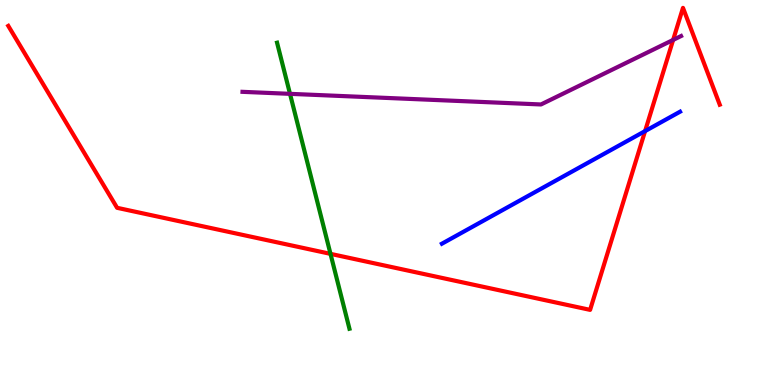[{'lines': ['blue', 'red'], 'intersections': [{'x': 8.32, 'y': 6.6}]}, {'lines': ['green', 'red'], 'intersections': [{'x': 4.26, 'y': 3.41}]}, {'lines': ['purple', 'red'], 'intersections': [{'x': 8.69, 'y': 8.96}]}, {'lines': ['blue', 'green'], 'intersections': []}, {'lines': ['blue', 'purple'], 'intersections': []}, {'lines': ['green', 'purple'], 'intersections': [{'x': 3.74, 'y': 7.56}]}]